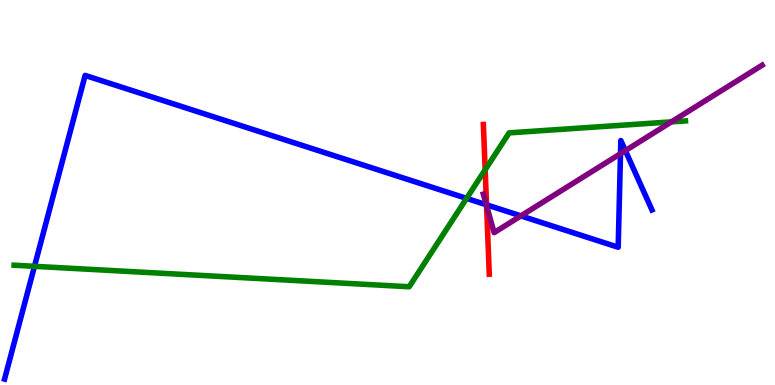[{'lines': ['blue', 'red'], 'intersections': [{'x': 6.28, 'y': 4.68}]}, {'lines': ['green', 'red'], 'intersections': [{'x': 6.26, 'y': 5.59}]}, {'lines': ['purple', 'red'], 'intersections': [{'x': 6.28, 'y': 4.66}]}, {'lines': ['blue', 'green'], 'intersections': [{'x': 0.445, 'y': 3.08}, {'x': 6.02, 'y': 4.85}]}, {'lines': ['blue', 'purple'], 'intersections': [{'x': 6.27, 'y': 4.68}, {'x': 6.72, 'y': 4.39}, {'x': 8.01, 'y': 6.01}, {'x': 8.07, 'y': 6.09}]}, {'lines': ['green', 'purple'], 'intersections': [{'x': 8.66, 'y': 6.83}]}]